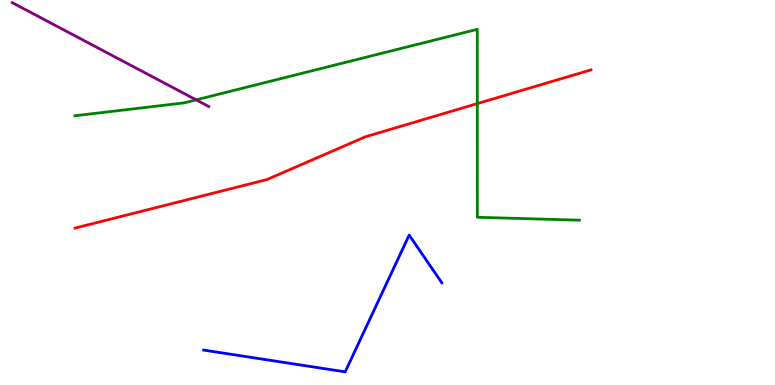[{'lines': ['blue', 'red'], 'intersections': []}, {'lines': ['green', 'red'], 'intersections': [{'x': 6.16, 'y': 7.31}]}, {'lines': ['purple', 'red'], 'intersections': []}, {'lines': ['blue', 'green'], 'intersections': []}, {'lines': ['blue', 'purple'], 'intersections': []}, {'lines': ['green', 'purple'], 'intersections': [{'x': 2.53, 'y': 7.41}]}]